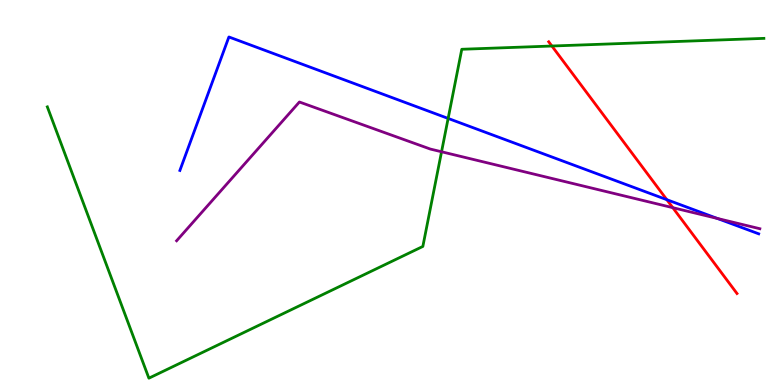[{'lines': ['blue', 'red'], 'intersections': [{'x': 8.6, 'y': 4.81}]}, {'lines': ['green', 'red'], 'intersections': [{'x': 7.12, 'y': 8.8}]}, {'lines': ['purple', 'red'], 'intersections': [{'x': 8.68, 'y': 4.61}]}, {'lines': ['blue', 'green'], 'intersections': [{'x': 5.78, 'y': 6.92}]}, {'lines': ['blue', 'purple'], 'intersections': [{'x': 9.26, 'y': 4.33}]}, {'lines': ['green', 'purple'], 'intersections': [{'x': 5.7, 'y': 6.06}]}]